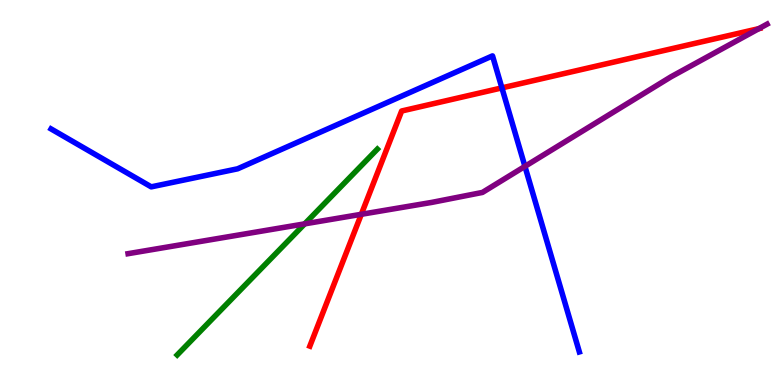[{'lines': ['blue', 'red'], 'intersections': [{'x': 6.48, 'y': 7.72}]}, {'lines': ['green', 'red'], 'intersections': []}, {'lines': ['purple', 'red'], 'intersections': [{'x': 4.66, 'y': 4.43}, {'x': 9.79, 'y': 9.26}]}, {'lines': ['blue', 'green'], 'intersections': []}, {'lines': ['blue', 'purple'], 'intersections': [{'x': 6.77, 'y': 5.68}]}, {'lines': ['green', 'purple'], 'intersections': [{'x': 3.93, 'y': 4.19}]}]